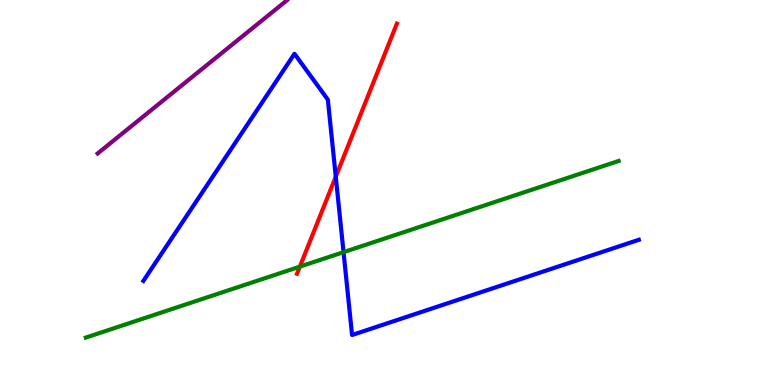[{'lines': ['blue', 'red'], 'intersections': [{'x': 4.33, 'y': 5.41}]}, {'lines': ['green', 'red'], 'intersections': [{'x': 3.87, 'y': 3.07}]}, {'lines': ['purple', 'red'], 'intersections': []}, {'lines': ['blue', 'green'], 'intersections': [{'x': 4.43, 'y': 3.45}]}, {'lines': ['blue', 'purple'], 'intersections': []}, {'lines': ['green', 'purple'], 'intersections': []}]